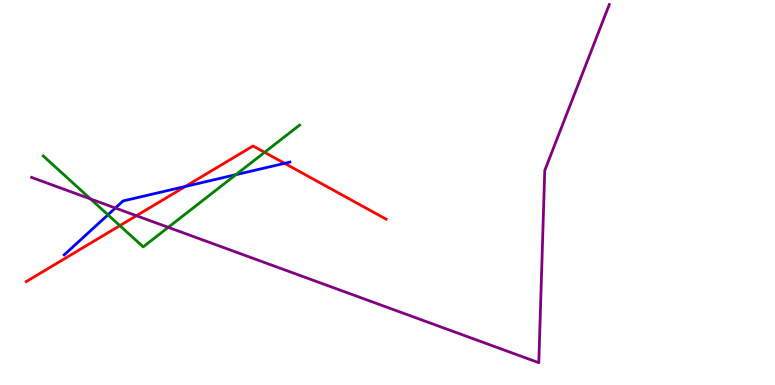[{'lines': ['blue', 'red'], 'intersections': [{'x': 2.39, 'y': 5.16}, {'x': 3.67, 'y': 5.76}]}, {'lines': ['green', 'red'], 'intersections': [{'x': 1.55, 'y': 4.14}, {'x': 3.41, 'y': 6.04}]}, {'lines': ['purple', 'red'], 'intersections': [{'x': 1.76, 'y': 4.4}]}, {'lines': ['blue', 'green'], 'intersections': [{'x': 1.39, 'y': 4.42}, {'x': 3.04, 'y': 5.46}]}, {'lines': ['blue', 'purple'], 'intersections': [{'x': 1.49, 'y': 4.6}]}, {'lines': ['green', 'purple'], 'intersections': [{'x': 1.17, 'y': 4.83}, {'x': 2.17, 'y': 4.09}]}]